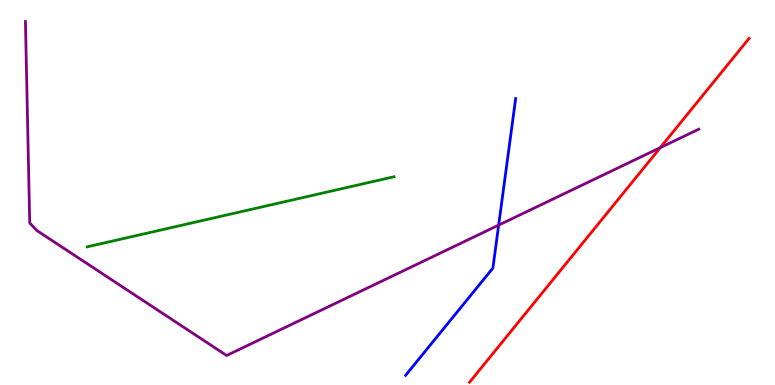[{'lines': ['blue', 'red'], 'intersections': []}, {'lines': ['green', 'red'], 'intersections': []}, {'lines': ['purple', 'red'], 'intersections': [{'x': 8.52, 'y': 6.17}]}, {'lines': ['blue', 'green'], 'intersections': []}, {'lines': ['blue', 'purple'], 'intersections': [{'x': 6.43, 'y': 4.15}]}, {'lines': ['green', 'purple'], 'intersections': []}]